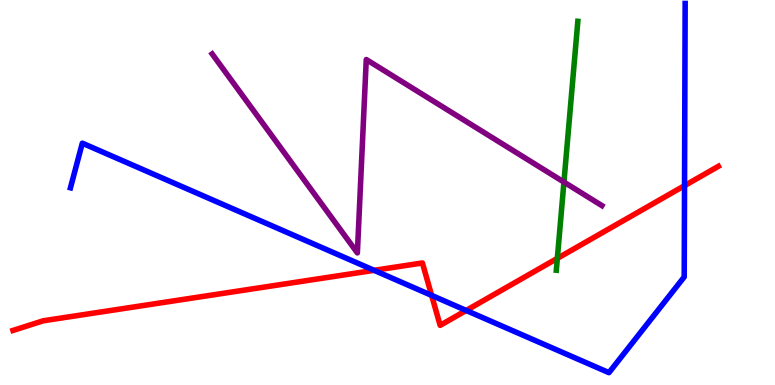[{'lines': ['blue', 'red'], 'intersections': [{'x': 4.83, 'y': 2.98}, {'x': 5.57, 'y': 2.33}, {'x': 6.02, 'y': 1.94}, {'x': 8.83, 'y': 5.18}]}, {'lines': ['green', 'red'], 'intersections': [{'x': 7.19, 'y': 3.29}]}, {'lines': ['purple', 'red'], 'intersections': []}, {'lines': ['blue', 'green'], 'intersections': []}, {'lines': ['blue', 'purple'], 'intersections': []}, {'lines': ['green', 'purple'], 'intersections': [{'x': 7.28, 'y': 5.27}]}]